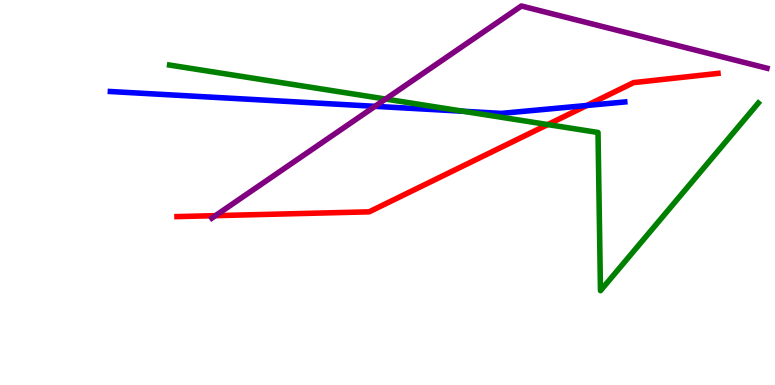[{'lines': ['blue', 'red'], 'intersections': [{'x': 7.57, 'y': 7.26}]}, {'lines': ['green', 'red'], 'intersections': [{'x': 7.07, 'y': 6.76}]}, {'lines': ['purple', 'red'], 'intersections': [{'x': 2.78, 'y': 4.4}]}, {'lines': ['blue', 'green'], 'intersections': [{'x': 5.98, 'y': 7.11}]}, {'lines': ['blue', 'purple'], 'intersections': [{'x': 4.84, 'y': 7.24}]}, {'lines': ['green', 'purple'], 'intersections': [{'x': 4.98, 'y': 7.43}]}]